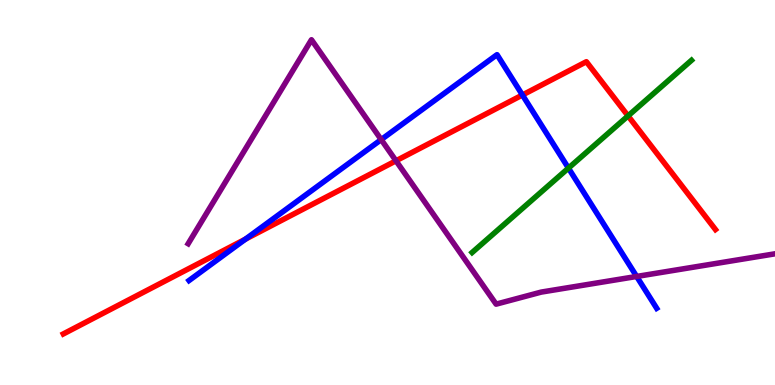[{'lines': ['blue', 'red'], 'intersections': [{'x': 3.17, 'y': 3.79}, {'x': 6.74, 'y': 7.53}]}, {'lines': ['green', 'red'], 'intersections': [{'x': 8.1, 'y': 6.99}]}, {'lines': ['purple', 'red'], 'intersections': [{'x': 5.11, 'y': 5.82}]}, {'lines': ['blue', 'green'], 'intersections': [{'x': 7.33, 'y': 5.63}]}, {'lines': ['blue', 'purple'], 'intersections': [{'x': 4.92, 'y': 6.37}, {'x': 8.21, 'y': 2.82}]}, {'lines': ['green', 'purple'], 'intersections': []}]